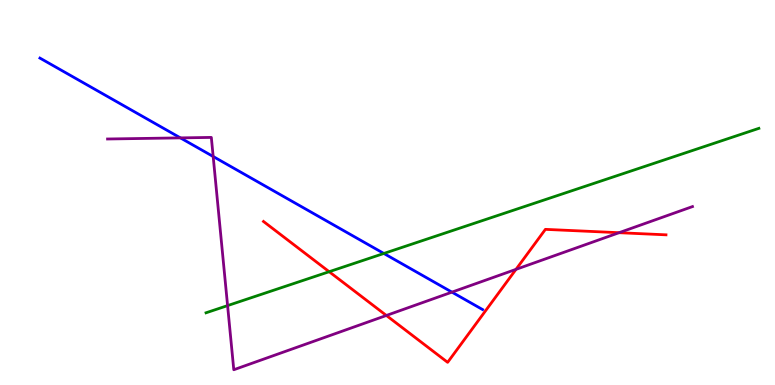[{'lines': ['blue', 'red'], 'intersections': []}, {'lines': ['green', 'red'], 'intersections': [{'x': 4.25, 'y': 2.94}]}, {'lines': ['purple', 'red'], 'intersections': [{'x': 4.99, 'y': 1.81}, {'x': 6.66, 'y': 3.0}, {'x': 7.99, 'y': 3.96}]}, {'lines': ['blue', 'green'], 'intersections': [{'x': 4.95, 'y': 3.42}]}, {'lines': ['blue', 'purple'], 'intersections': [{'x': 2.33, 'y': 6.42}, {'x': 2.75, 'y': 5.93}, {'x': 5.83, 'y': 2.41}]}, {'lines': ['green', 'purple'], 'intersections': [{'x': 2.94, 'y': 2.06}]}]